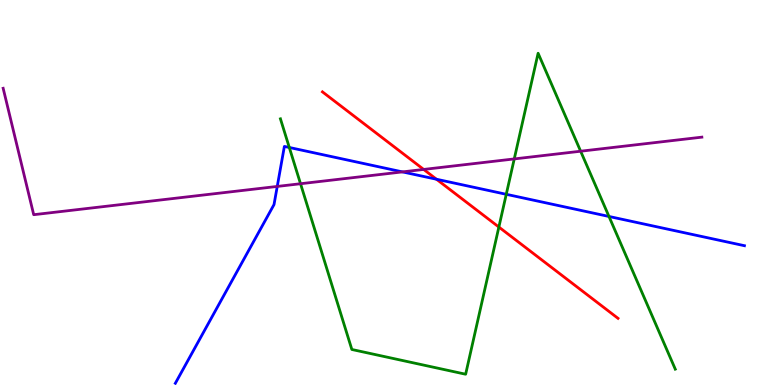[{'lines': ['blue', 'red'], 'intersections': [{'x': 5.63, 'y': 5.34}]}, {'lines': ['green', 'red'], 'intersections': [{'x': 6.44, 'y': 4.1}]}, {'lines': ['purple', 'red'], 'intersections': [{'x': 5.47, 'y': 5.6}]}, {'lines': ['blue', 'green'], 'intersections': [{'x': 3.73, 'y': 6.17}, {'x': 6.53, 'y': 4.95}, {'x': 7.86, 'y': 4.38}]}, {'lines': ['blue', 'purple'], 'intersections': [{'x': 3.58, 'y': 5.16}, {'x': 5.19, 'y': 5.54}]}, {'lines': ['green', 'purple'], 'intersections': [{'x': 3.88, 'y': 5.23}, {'x': 6.64, 'y': 5.87}, {'x': 7.49, 'y': 6.07}]}]